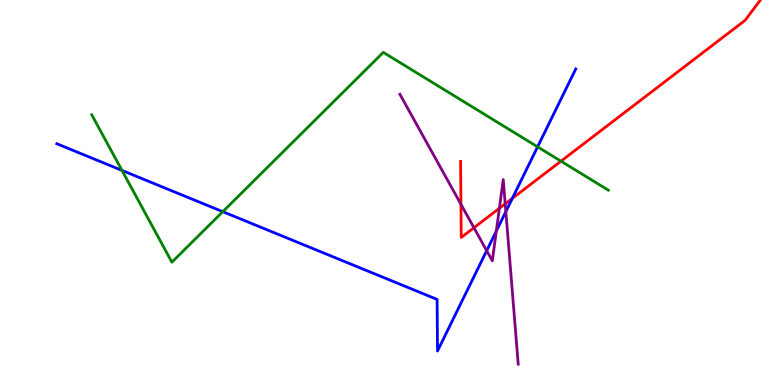[{'lines': ['blue', 'red'], 'intersections': [{'x': 6.61, 'y': 4.85}]}, {'lines': ['green', 'red'], 'intersections': [{'x': 7.24, 'y': 5.81}]}, {'lines': ['purple', 'red'], 'intersections': [{'x': 5.95, 'y': 4.69}, {'x': 6.12, 'y': 4.08}, {'x': 6.44, 'y': 4.59}, {'x': 6.52, 'y': 4.71}]}, {'lines': ['blue', 'green'], 'intersections': [{'x': 1.57, 'y': 5.57}, {'x': 2.87, 'y': 4.5}, {'x': 6.94, 'y': 6.19}]}, {'lines': ['blue', 'purple'], 'intersections': [{'x': 6.28, 'y': 3.49}, {'x': 6.4, 'y': 4.0}, {'x': 6.53, 'y': 4.5}]}, {'lines': ['green', 'purple'], 'intersections': []}]